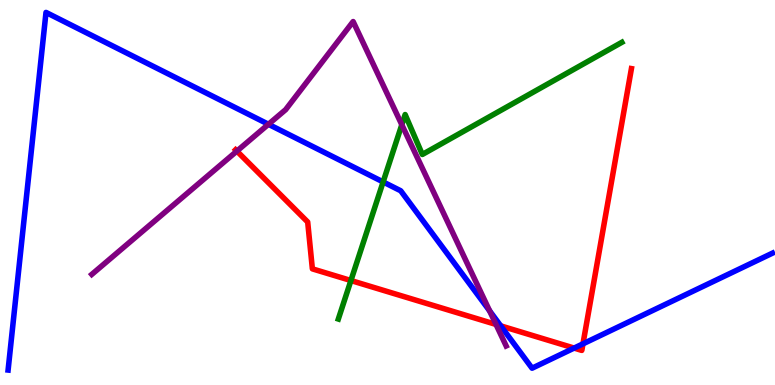[{'lines': ['blue', 'red'], 'intersections': [{'x': 6.46, 'y': 1.54}, {'x': 7.41, 'y': 0.959}, {'x': 7.52, 'y': 1.07}]}, {'lines': ['green', 'red'], 'intersections': [{'x': 4.53, 'y': 2.71}]}, {'lines': ['purple', 'red'], 'intersections': [{'x': 3.06, 'y': 6.08}, {'x': 6.4, 'y': 1.57}]}, {'lines': ['blue', 'green'], 'intersections': [{'x': 4.94, 'y': 5.27}]}, {'lines': ['blue', 'purple'], 'intersections': [{'x': 3.46, 'y': 6.77}, {'x': 6.32, 'y': 1.93}]}, {'lines': ['green', 'purple'], 'intersections': [{'x': 5.18, 'y': 6.76}]}]